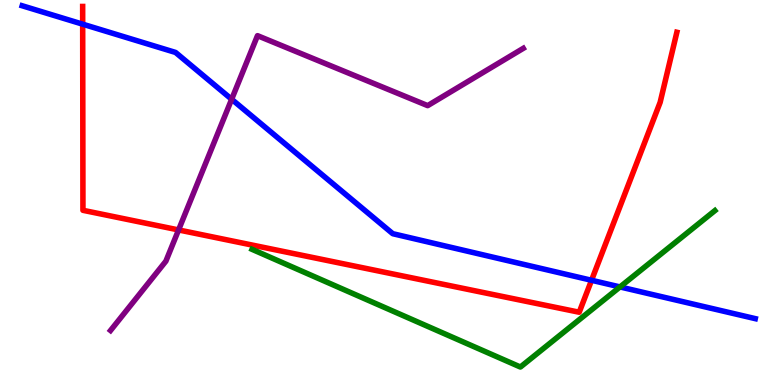[{'lines': ['blue', 'red'], 'intersections': [{'x': 1.07, 'y': 9.37}, {'x': 7.63, 'y': 2.72}]}, {'lines': ['green', 'red'], 'intersections': []}, {'lines': ['purple', 'red'], 'intersections': [{'x': 2.3, 'y': 4.03}]}, {'lines': ['blue', 'green'], 'intersections': [{'x': 8.0, 'y': 2.55}]}, {'lines': ['blue', 'purple'], 'intersections': [{'x': 2.99, 'y': 7.42}]}, {'lines': ['green', 'purple'], 'intersections': []}]